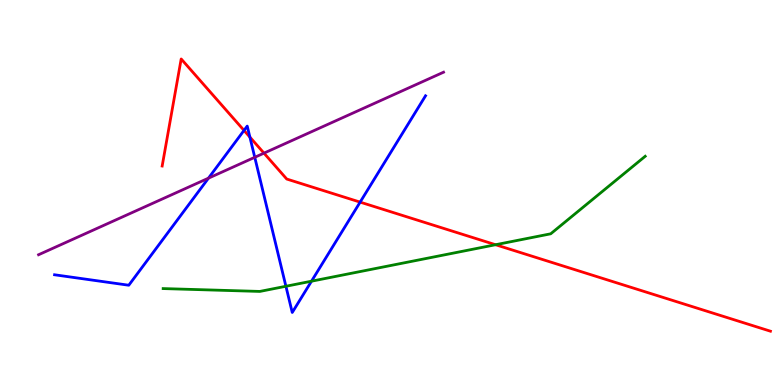[{'lines': ['blue', 'red'], 'intersections': [{'x': 3.15, 'y': 6.61}, {'x': 3.22, 'y': 6.44}, {'x': 4.65, 'y': 4.75}]}, {'lines': ['green', 'red'], 'intersections': [{'x': 6.39, 'y': 3.64}]}, {'lines': ['purple', 'red'], 'intersections': [{'x': 3.41, 'y': 6.02}]}, {'lines': ['blue', 'green'], 'intersections': [{'x': 3.69, 'y': 2.56}, {'x': 4.02, 'y': 2.7}]}, {'lines': ['blue', 'purple'], 'intersections': [{'x': 2.69, 'y': 5.37}, {'x': 3.29, 'y': 5.91}]}, {'lines': ['green', 'purple'], 'intersections': []}]